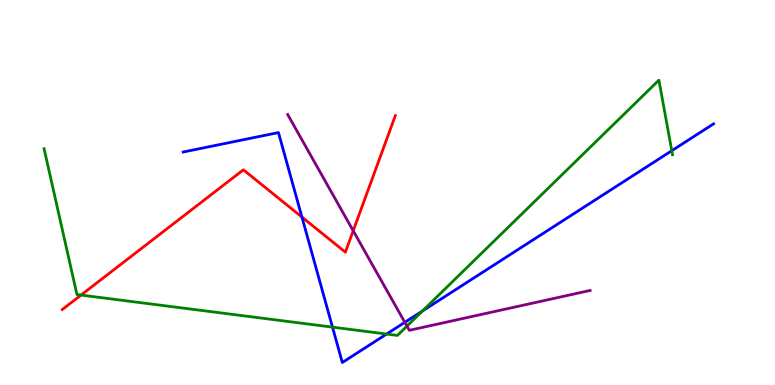[{'lines': ['blue', 'red'], 'intersections': [{'x': 3.9, 'y': 4.36}]}, {'lines': ['green', 'red'], 'intersections': [{'x': 1.05, 'y': 2.34}]}, {'lines': ['purple', 'red'], 'intersections': [{'x': 4.56, 'y': 4.01}]}, {'lines': ['blue', 'green'], 'intersections': [{'x': 4.29, 'y': 1.5}, {'x': 4.99, 'y': 1.32}, {'x': 5.45, 'y': 1.92}, {'x': 8.67, 'y': 6.09}]}, {'lines': ['blue', 'purple'], 'intersections': [{'x': 5.22, 'y': 1.63}]}, {'lines': ['green', 'purple'], 'intersections': [{'x': 5.25, 'y': 1.53}]}]